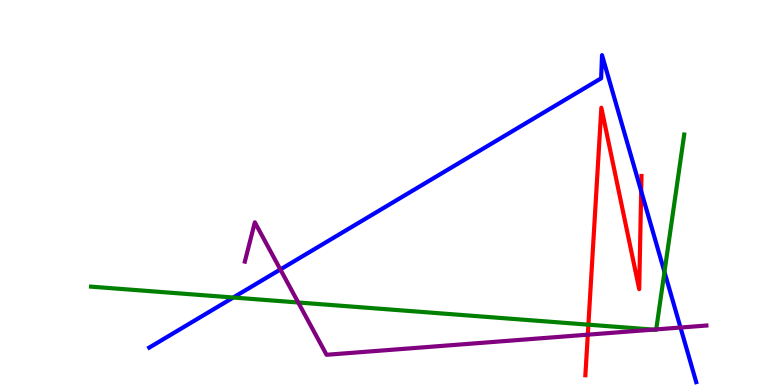[{'lines': ['blue', 'red'], 'intersections': [{'x': 8.27, 'y': 5.04}]}, {'lines': ['green', 'red'], 'intersections': [{'x': 7.59, 'y': 1.57}]}, {'lines': ['purple', 'red'], 'intersections': [{'x': 7.58, 'y': 1.31}]}, {'lines': ['blue', 'green'], 'intersections': [{'x': 3.01, 'y': 2.27}, {'x': 8.57, 'y': 2.94}]}, {'lines': ['blue', 'purple'], 'intersections': [{'x': 3.62, 'y': 3.0}, {'x': 8.78, 'y': 1.49}]}, {'lines': ['green', 'purple'], 'intersections': [{'x': 3.85, 'y': 2.14}, {'x': 8.43, 'y': 1.44}, {'x': 8.47, 'y': 1.44}]}]